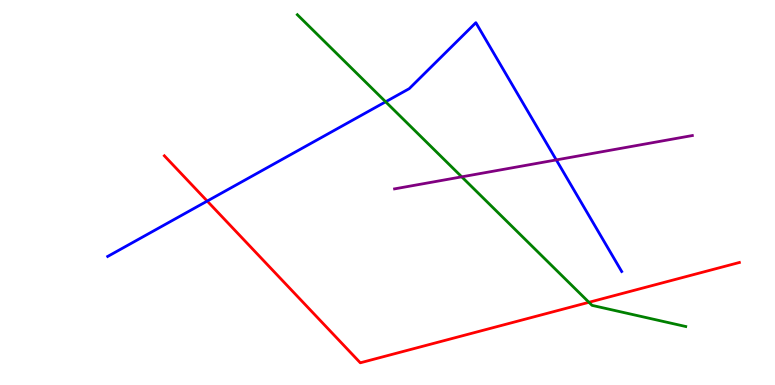[{'lines': ['blue', 'red'], 'intersections': [{'x': 2.67, 'y': 4.78}]}, {'lines': ['green', 'red'], 'intersections': [{'x': 7.6, 'y': 2.15}]}, {'lines': ['purple', 'red'], 'intersections': []}, {'lines': ['blue', 'green'], 'intersections': [{'x': 4.98, 'y': 7.36}]}, {'lines': ['blue', 'purple'], 'intersections': [{'x': 7.18, 'y': 5.85}]}, {'lines': ['green', 'purple'], 'intersections': [{'x': 5.96, 'y': 5.41}]}]